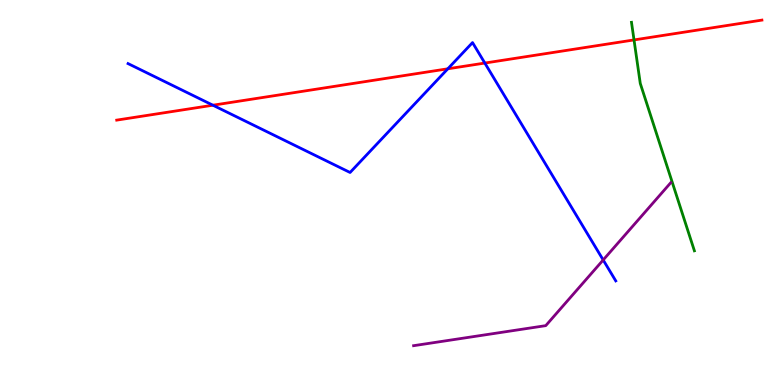[{'lines': ['blue', 'red'], 'intersections': [{'x': 2.75, 'y': 7.27}, {'x': 5.78, 'y': 8.21}, {'x': 6.26, 'y': 8.36}]}, {'lines': ['green', 'red'], 'intersections': [{'x': 8.18, 'y': 8.96}]}, {'lines': ['purple', 'red'], 'intersections': []}, {'lines': ['blue', 'green'], 'intersections': []}, {'lines': ['blue', 'purple'], 'intersections': [{'x': 7.78, 'y': 3.25}]}, {'lines': ['green', 'purple'], 'intersections': []}]